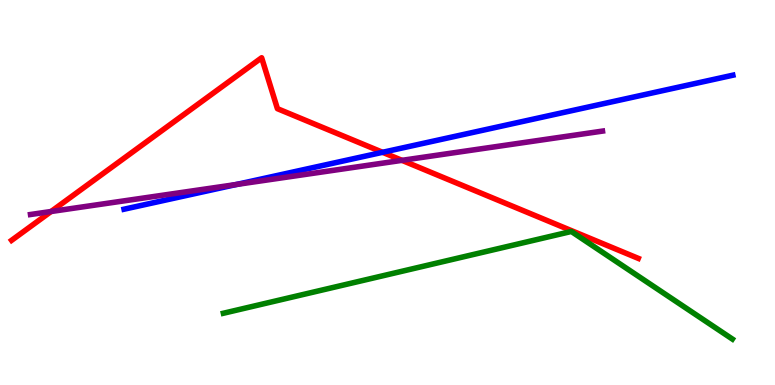[{'lines': ['blue', 'red'], 'intersections': [{'x': 4.94, 'y': 6.04}]}, {'lines': ['green', 'red'], 'intersections': []}, {'lines': ['purple', 'red'], 'intersections': [{'x': 0.659, 'y': 4.51}, {'x': 5.19, 'y': 5.84}]}, {'lines': ['blue', 'green'], 'intersections': []}, {'lines': ['blue', 'purple'], 'intersections': [{'x': 3.05, 'y': 5.21}]}, {'lines': ['green', 'purple'], 'intersections': []}]